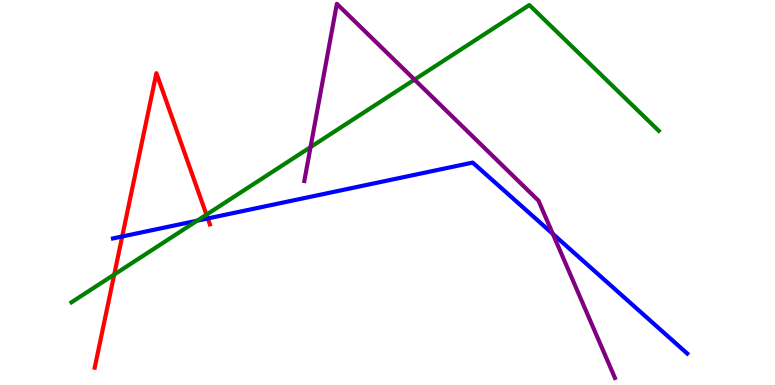[{'lines': ['blue', 'red'], 'intersections': [{'x': 1.58, 'y': 3.86}, {'x': 2.68, 'y': 4.33}]}, {'lines': ['green', 'red'], 'intersections': [{'x': 1.47, 'y': 2.87}, {'x': 2.66, 'y': 4.42}]}, {'lines': ['purple', 'red'], 'intersections': []}, {'lines': ['blue', 'green'], 'intersections': [{'x': 2.54, 'y': 4.27}]}, {'lines': ['blue', 'purple'], 'intersections': [{'x': 7.13, 'y': 3.93}]}, {'lines': ['green', 'purple'], 'intersections': [{'x': 4.01, 'y': 6.18}, {'x': 5.35, 'y': 7.93}]}]